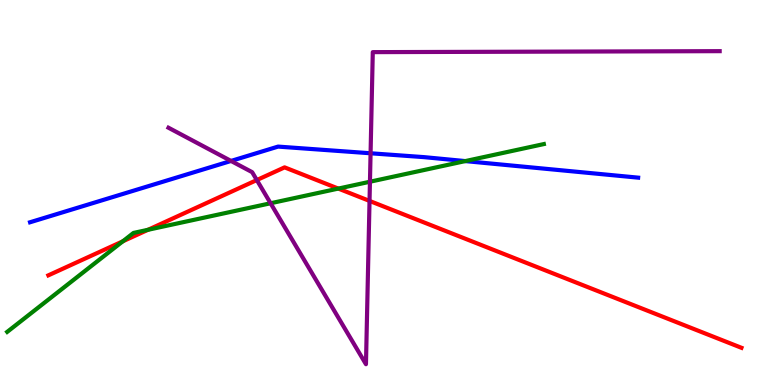[{'lines': ['blue', 'red'], 'intersections': []}, {'lines': ['green', 'red'], 'intersections': [{'x': 1.58, 'y': 3.73}, {'x': 1.91, 'y': 4.03}, {'x': 4.37, 'y': 5.1}]}, {'lines': ['purple', 'red'], 'intersections': [{'x': 3.31, 'y': 5.32}, {'x': 4.77, 'y': 4.78}]}, {'lines': ['blue', 'green'], 'intersections': [{'x': 6.0, 'y': 5.82}]}, {'lines': ['blue', 'purple'], 'intersections': [{'x': 2.98, 'y': 5.82}, {'x': 4.78, 'y': 6.02}]}, {'lines': ['green', 'purple'], 'intersections': [{'x': 3.49, 'y': 4.72}, {'x': 4.77, 'y': 5.28}]}]